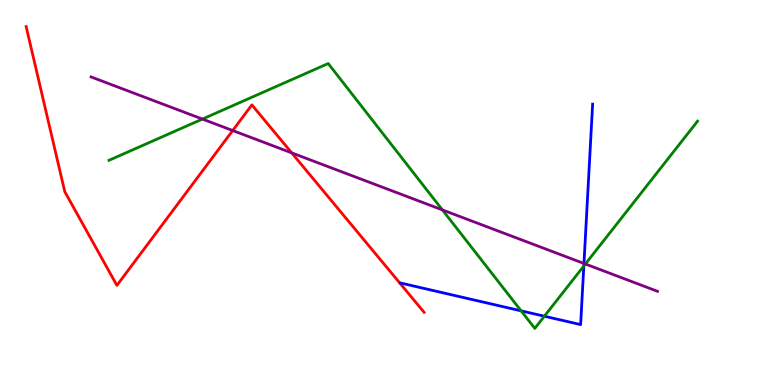[{'lines': ['blue', 'red'], 'intersections': []}, {'lines': ['green', 'red'], 'intersections': []}, {'lines': ['purple', 'red'], 'intersections': [{'x': 3.0, 'y': 6.61}, {'x': 3.76, 'y': 6.03}]}, {'lines': ['blue', 'green'], 'intersections': [{'x': 6.72, 'y': 1.93}, {'x': 7.02, 'y': 1.79}, {'x': 7.53, 'y': 3.09}]}, {'lines': ['blue', 'purple'], 'intersections': [{'x': 7.53, 'y': 3.16}]}, {'lines': ['green', 'purple'], 'intersections': [{'x': 2.61, 'y': 6.91}, {'x': 5.71, 'y': 4.55}, {'x': 7.55, 'y': 3.14}]}]